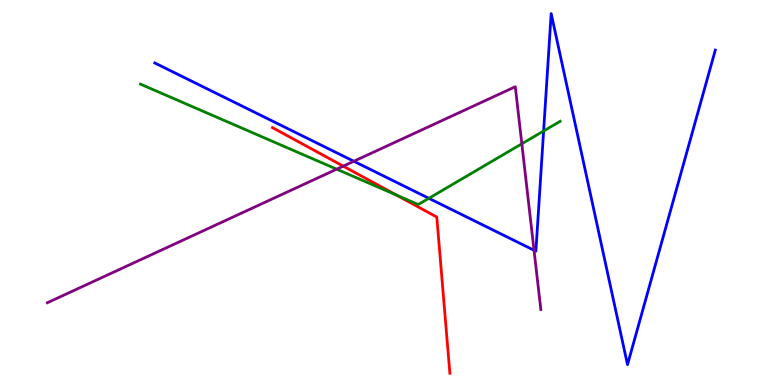[{'lines': ['blue', 'red'], 'intersections': []}, {'lines': ['green', 'red'], 'intersections': [{'x': 5.11, 'y': 4.94}]}, {'lines': ['purple', 'red'], 'intersections': [{'x': 4.43, 'y': 5.68}]}, {'lines': ['blue', 'green'], 'intersections': [{'x': 5.53, 'y': 4.85}, {'x': 7.01, 'y': 6.6}]}, {'lines': ['blue', 'purple'], 'intersections': [{'x': 4.57, 'y': 5.81}, {'x': 6.89, 'y': 3.5}]}, {'lines': ['green', 'purple'], 'intersections': [{'x': 4.34, 'y': 5.61}, {'x': 6.73, 'y': 6.27}]}]